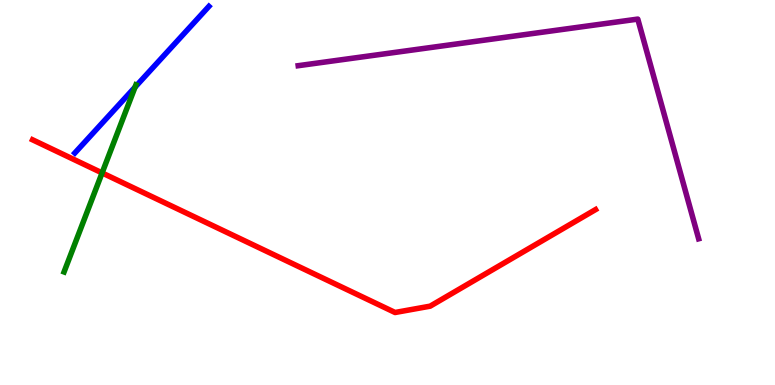[{'lines': ['blue', 'red'], 'intersections': []}, {'lines': ['green', 'red'], 'intersections': [{'x': 1.32, 'y': 5.51}]}, {'lines': ['purple', 'red'], 'intersections': []}, {'lines': ['blue', 'green'], 'intersections': [{'x': 1.74, 'y': 7.74}]}, {'lines': ['blue', 'purple'], 'intersections': []}, {'lines': ['green', 'purple'], 'intersections': []}]